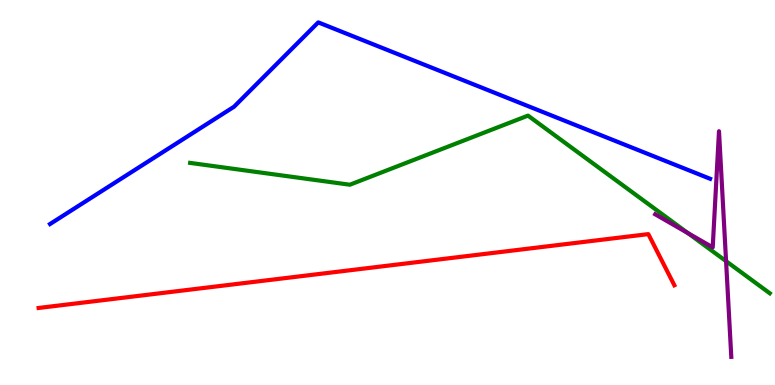[{'lines': ['blue', 'red'], 'intersections': []}, {'lines': ['green', 'red'], 'intersections': []}, {'lines': ['purple', 'red'], 'intersections': []}, {'lines': ['blue', 'green'], 'intersections': []}, {'lines': ['blue', 'purple'], 'intersections': []}, {'lines': ['green', 'purple'], 'intersections': [{'x': 8.87, 'y': 3.95}, {'x': 9.37, 'y': 3.22}]}]